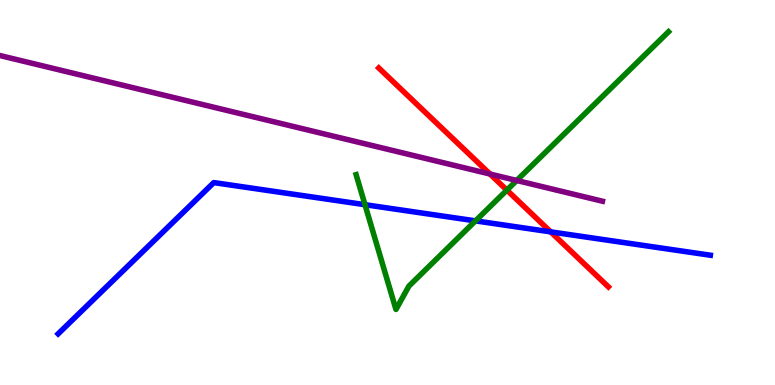[{'lines': ['blue', 'red'], 'intersections': [{'x': 7.11, 'y': 3.98}]}, {'lines': ['green', 'red'], 'intersections': [{'x': 6.54, 'y': 5.06}]}, {'lines': ['purple', 'red'], 'intersections': [{'x': 6.32, 'y': 5.48}]}, {'lines': ['blue', 'green'], 'intersections': [{'x': 4.71, 'y': 4.68}, {'x': 6.14, 'y': 4.26}]}, {'lines': ['blue', 'purple'], 'intersections': []}, {'lines': ['green', 'purple'], 'intersections': [{'x': 6.67, 'y': 5.31}]}]